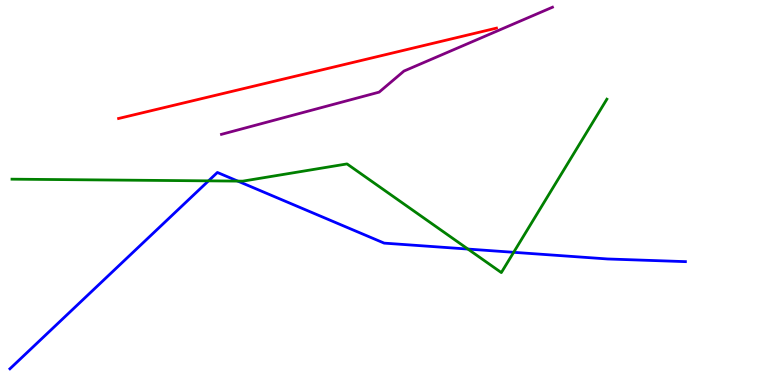[{'lines': ['blue', 'red'], 'intersections': []}, {'lines': ['green', 'red'], 'intersections': []}, {'lines': ['purple', 'red'], 'intersections': []}, {'lines': ['blue', 'green'], 'intersections': [{'x': 2.69, 'y': 5.3}, {'x': 3.07, 'y': 5.3}, {'x': 6.04, 'y': 3.53}, {'x': 6.63, 'y': 3.45}]}, {'lines': ['blue', 'purple'], 'intersections': []}, {'lines': ['green', 'purple'], 'intersections': []}]